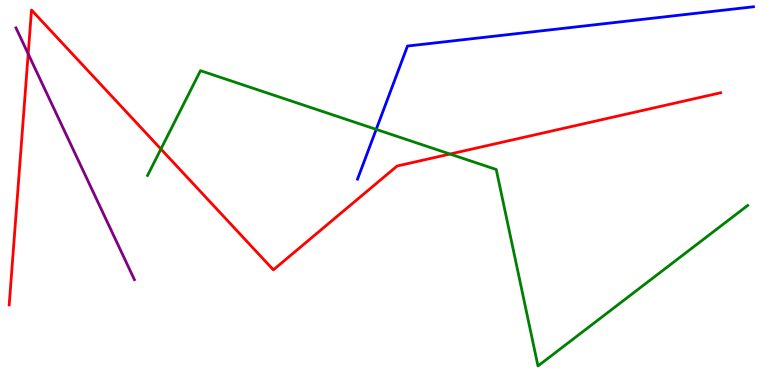[{'lines': ['blue', 'red'], 'intersections': []}, {'lines': ['green', 'red'], 'intersections': [{'x': 2.08, 'y': 6.13}, {'x': 5.81, 'y': 6.0}]}, {'lines': ['purple', 'red'], 'intersections': [{'x': 0.364, 'y': 8.6}]}, {'lines': ['blue', 'green'], 'intersections': [{'x': 4.85, 'y': 6.64}]}, {'lines': ['blue', 'purple'], 'intersections': []}, {'lines': ['green', 'purple'], 'intersections': []}]